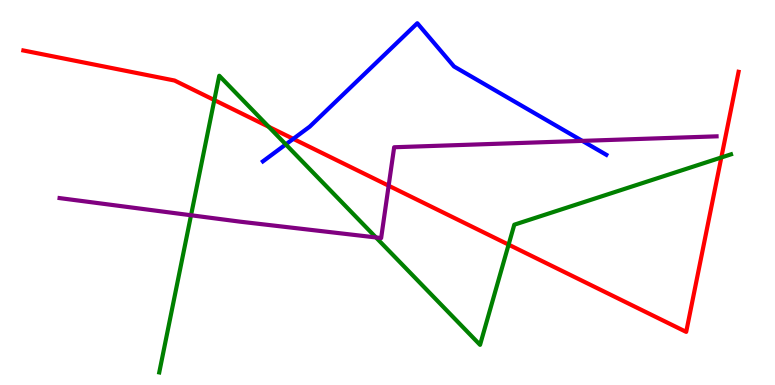[{'lines': ['blue', 'red'], 'intersections': [{'x': 3.78, 'y': 6.39}]}, {'lines': ['green', 'red'], 'intersections': [{'x': 2.77, 'y': 7.4}, {'x': 3.47, 'y': 6.71}, {'x': 6.56, 'y': 3.65}, {'x': 9.31, 'y': 5.91}]}, {'lines': ['purple', 'red'], 'intersections': [{'x': 5.01, 'y': 5.18}]}, {'lines': ['blue', 'green'], 'intersections': [{'x': 3.69, 'y': 6.25}]}, {'lines': ['blue', 'purple'], 'intersections': [{'x': 7.51, 'y': 6.34}]}, {'lines': ['green', 'purple'], 'intersections': [{'x': 2.47, 'y': 4.41}, {'x': 4.85, 'y': 3.83}]}]